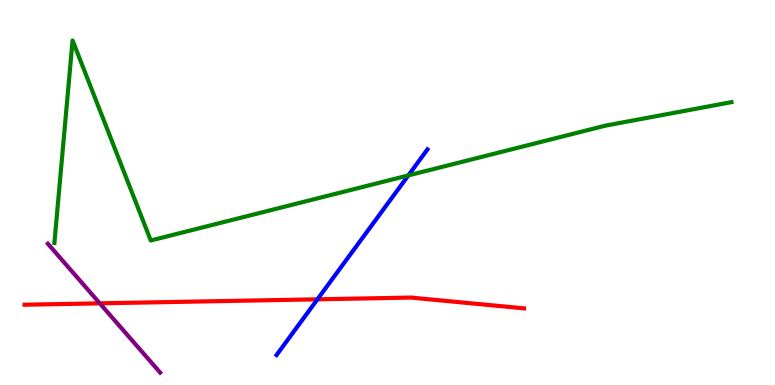[{'lines': ['blue', 'red'], 'intersections': [{'x': 4.1, 'y': 2.23}]}, {'lines': ['green', 'red'], 'intersections': []}, {'lines': ['purple', 'red'], 'intersections': [{'x': 1.29, 'y': 2.12}]}, {'lines': ['blue', 'green'], 'intersections': [{'x': 5.27, 'y': 5.44}]}, {'lines': ['blue', 'purple'], 'intersections': []}, {'lines': ['green', 'purple'], 'intersections': []}]